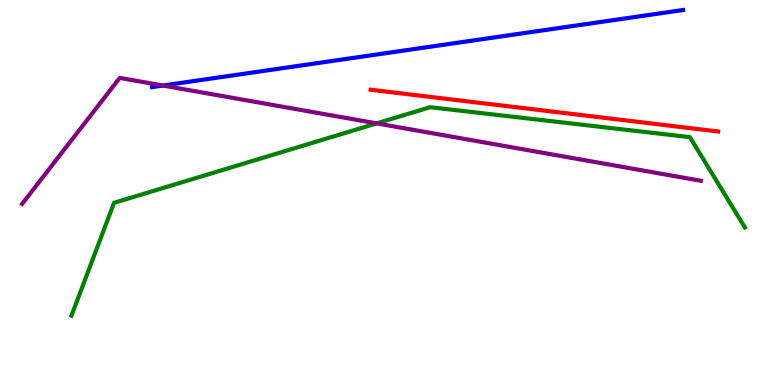[{'lines': ['blue', 'red'], 'intersections': []}, {'lines': ['green', 'red'], 'intersections': []}, {'lines': ['purple', 'red'], 'intersections': []}, {'lines': ['blue', 'green'], 'intersections': []}, {'lines': ['blue', 'purple'], 'intersections': [{'x': 2.1, 'y': 7.78}]}, {'lines': ['green', 'purple'], 'intersections': [{'x': 4.86, 'y': 6.8}]}]